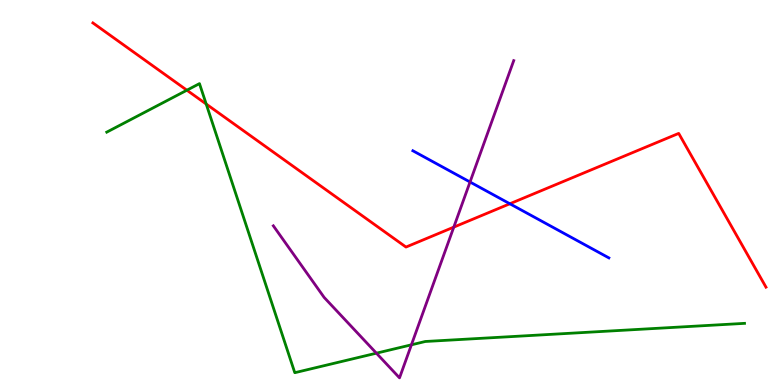[{'lines': ['blue', 'red'], 'intersections': [{'x': 6.58, 'y': 4.71}]}, {'lines': ['green', 'red'], 'intersections': [{'x': 2.41, 'y': 7.66}, {'x': 2.66, 'y': 7.3}]}, {'lines': ['purple', 'red'], 'intersections': [{'x': 5.86, 'y': 4.1}]}, {'lines': ['blue', 'green'], 'intersections': []}, {'lines': ['blue', 'purple'], 'intersections': [{'x': 6.06, 'y': 5.27}]}, {'lines': ['green', 'purple'], 'intersections': [{'x': 4.86, 'y': 0.826}, {'x': 5.31, 'y': 1.04}]}]